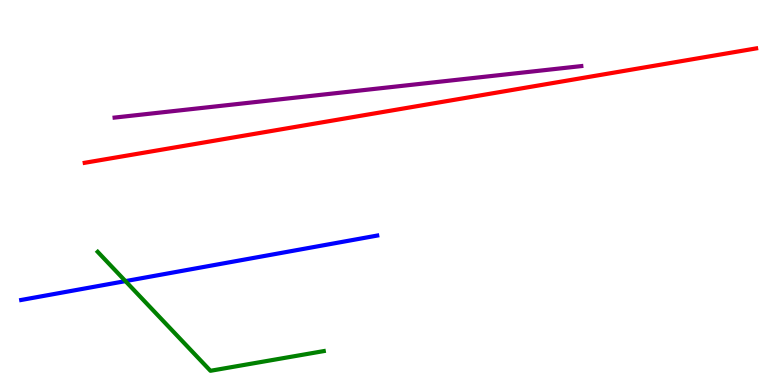[{'lines': ['blue', 'red'], 'intersections': []}, {'lines': ['green', 'red'], 'intersections': []}, {'lines': ['purple', 'red'], 'intersections': []}, {'lines': ['blue', 'green'], 'intersections': [{'x': 1.62, 'y': 2.7}]}, {'lines': ['blue', 'purple'], 'intersections': []}, {'lines': ['green', 'purple'], 'intersections': []}]